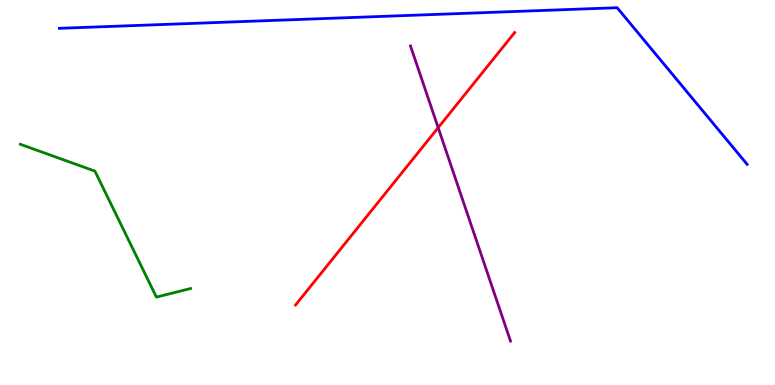[{'lines': ['blue', 'red'], 'intersections': []}, {'lines': ['green', 'red'], 'intersections': []}, {'lines': ['purple', 'red'], 'intersections': [{'x': 5.65, 'y': 6.68}]}, {'lines': ['blue', 'green'], 'intersections': []}, {'lines': ['blue', 'purple'], 'intersections': []}, {'lines': ['green', 'purple'], 'intersections': []}]